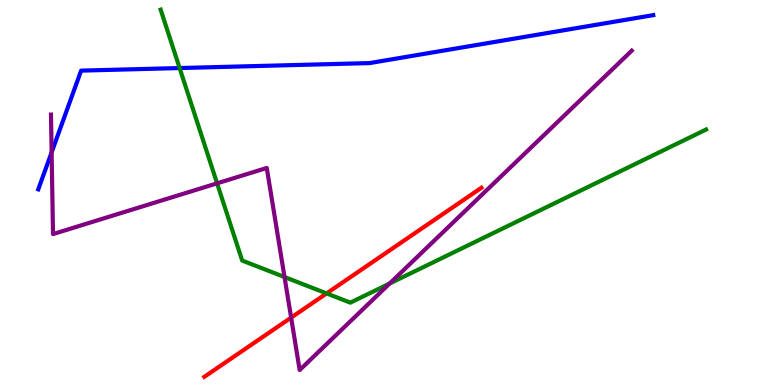[{'lines': ['blue', 'red'], 'intersections': []}, {'lines': ['green', 'red'], 'intersections': [{'x': 4.21, 'y': 2.38}]}, {'lines': ['purple', 'red'], 'intersections': [{'x': 3.76, 'y': 1.75}]}, {'lines': ['blue', 'green'], 'intersections': [{'x': 2.32, 'y': 8.23}]}, {'lines': ['blue', 'purple'], 'intersections': [{'x': 0.666, 'y': 6.04}]}, {'lines': ['green', 'purple'], 'intersections': [{'x': 2.8, 'y': 5.24}, {'x': 3.67, 'y': 2.8}, {'x': 5.03, 'y': 2.64}]}]